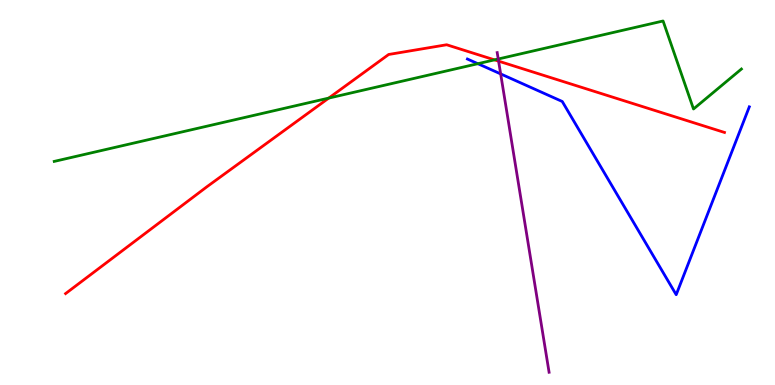[{'lines': ['blue', 'red'], 'intersections': []}, {'lines': ['green', 'red'], 'intersections': [{'x': 4.24, 'y': 7.45}, {'x': 6.38, 'y': 8.45}]}, {'lines': ['purple', 'red'], 'intersections': [{'x': 6.43, 'y': 8.41}]}, {'lines': ['blue', 'green'], 'intersections': [{'x': 6.17, 'y': 8.35}]}, {'lines': ['blue', 'purple'], 'intersections': [{'x': 6.46, 'y': 8.08}]}, {'lines': ['green', 'purple'], 'intersections': [{'x': 6.43, 'y': 8.47}]}]